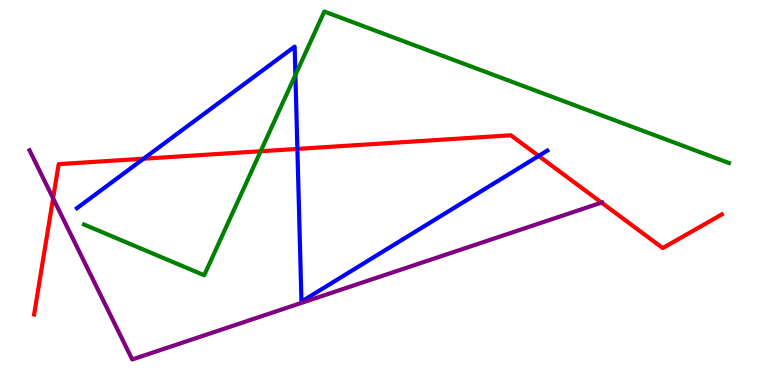[{'lines': ['blue', 'red'], 'intersections': [{'x': 1.85, 'y': 5.88}, {'x': 3.84, 'y': 6.13}, {'x': 6.95, 'y': 5.95}]}, {'lines': ['green', 'red'], 'intersections': [{'x': 3.36, 'y': 6.07}]}, {'lines': ['purple', 'red'], 'intersections': [{'x': 0.685, 'y': 4.85}, {'x': 7.76, 'y': 4.74}]}, {'lines': ['blue', 'green'], 'intersections': [{'x': 3.81, 'y': 8.05}]}, {'lines': ['blue', 'purple'], 'intersections': []}, {'lines': ['green', 'purple'], 'intersections': []}]